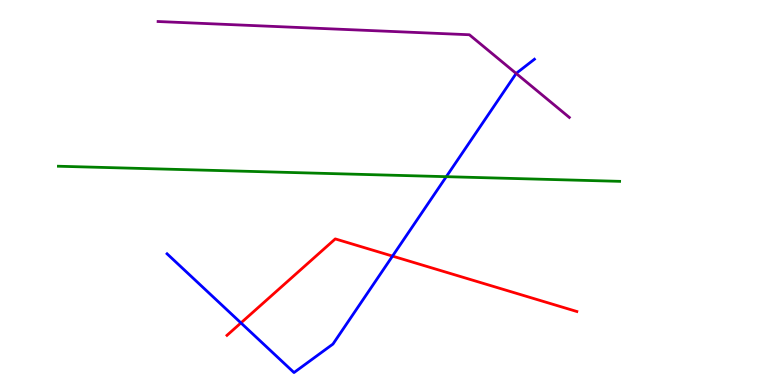[{'lines': ['blue', 'red'], 'intersections': [{'x': 3.11, 'y': 1.61}, {'x': 5.06, 'y': 3.35}]}, {'lines': ['green', 'red'], 'intersections': []}, {'lines': ['purple', 'red'], 'intersections': []}, {'lines': ['blue', 'green'], 'intersections': [{'x': 5.76, 'y': 5.41}]}, {'lines': ['blue', 'purple'], 'intersections': [{'x': 6.66, 'y': 8.09}]}, {'lines': ['green', 'purple'], 'intersections': []}]